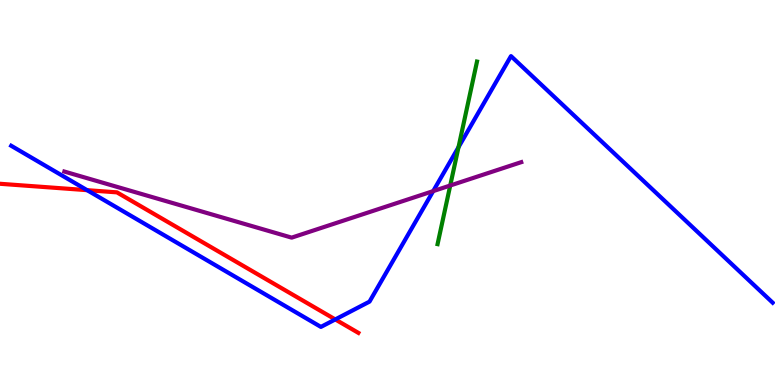[{'lines': ['blue', 'red'], 'intersections': [{'x': 1.12, 'y': 5.06}, {'x': 4.33, 'y': 1.7}]}, {'lines': ['green', 'red'], 'intersections': []}, {'lines': ['purple', 'red'], 'intersections': []}, {'lines': ['blue', 'green'], 'intersections': [{'x': 5.92, 'y': 6.18}]}, {'lines': ['blue', 'purple'], 'intersections': [{'x': 5.59, 'y': 5.04}]}, {'lines': ['green', 'purple'], 'intersections': [{'x': 5.81, 'y': 5.18}]}]